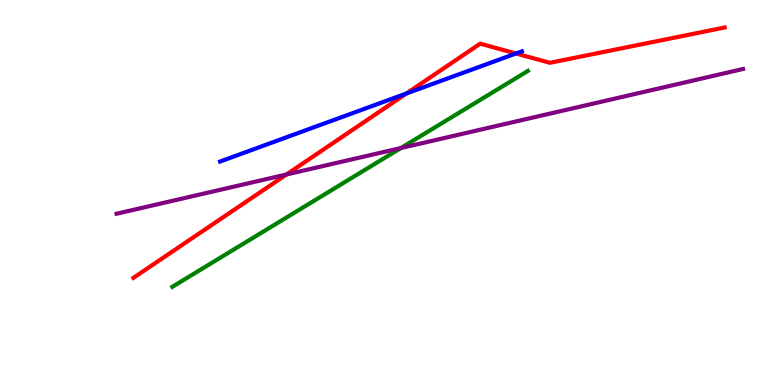[{'lines': ['blue', 'red'], 'intersections': [{'x': 5.24, 'y': 7.57}, {'x': 6.66, 'y': 8.61}]}, {'lines': ['green', 'red'], 'intersections': []}, {'lines': ['purple', 'red'], 'intersections': [{'x': 3.7, 'y': 5.47}]}, {'lines': ['blue', 'green'], 'intersections': []}, {'lines': ['blue', 'purple'], 'intersections': []}, {'lines': ['green', 'purple'], 'intersections': [{'x': 5.17, 'y': 6.15}]}]